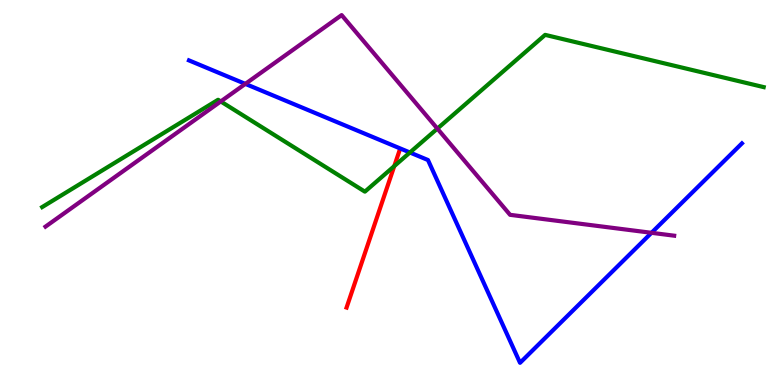[{'lines': ['blue', 'red'], 'intersections': []}, {'lines': ['green', 'red'], 'intersections': [{'x': 5.09, 'y': 5.69}]}, {'lines': ['purple', 'red'], 'intersections': []}, {'lines': ['blue', 'green'], 'intersections': [{'x': 5.29, 'y': 6.04}]}, {'lines': ['blue', 'purple'], 'intersections': [{'x': 3.17, 'y': 7.82}, {'x': 8.41, 'y': 3.95}]}, {'lines': ['green', 'purple'], 'intersections': [{'x': 2.85, 'y': 7.37}, {'x': 5.64, 'y': 6.66}]}]